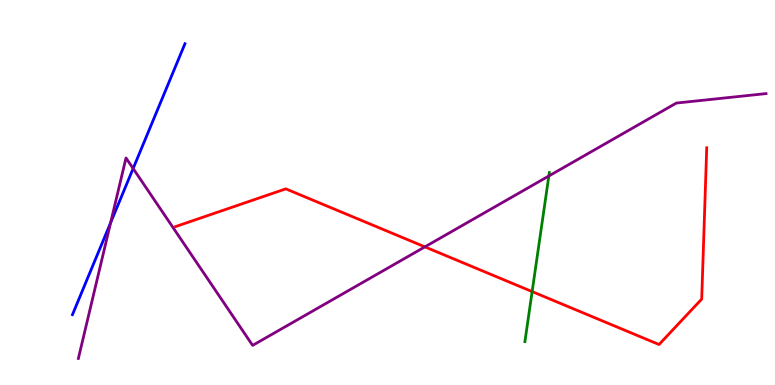[{'lines': ['blue', 'red'], 'intersections': []}, {'lines': ['green', 'red'], 'intersections': [{'x': 6.87, 'y': 2.43}]}, {'lines': ['purple', 'red'], 'intersections': [{'x': 5.48, 'y': 3.59}]}, {'lines': ['blue', 'green'], 'intersections': []}, {'lines': ['blue', 'purple'], 'intersections': [{'x': 1.43, 'y': 4.21}, {'x': 1.72, 'y': 5.62}]}, {'lines': ['green', 'purple'], 'intersections': [{'x': 7.08, 'y': 5.43}]}]